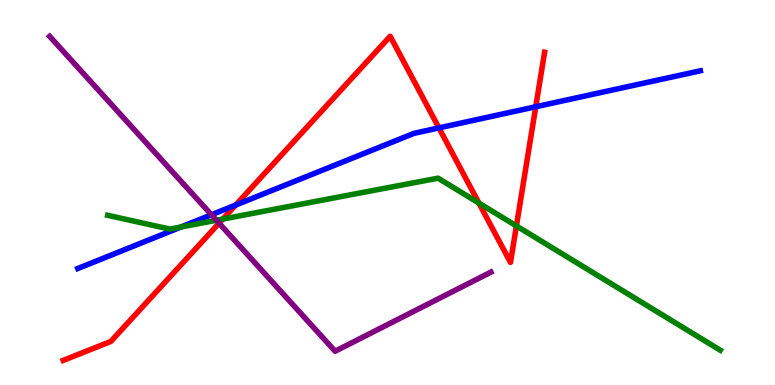[{'lines': ['blue', 'red'], 'intersections': [{'x': 3.04, 'y': 4.67}, {'x': 5.66, 'y': 6.68}, {'x': 6.91, 'y': 7.23}]}, {'lines': ['green', 'red'], 'intersections': [{'x': 2.88, 'y': 4.31}, {'x': 6.18, 'y': 4.73}, {'x': 6.66, 'y': 4.13}]}, {'lines': ['purple', 'red'], 'intersections': [{'x': 2.83, 'y': 4.2}]}, {'lines': ['blue', 'green'], 'intersections': [{'x': 2.34, 'y': 4.11}]}, {'lines': ['blue', 'purple'], 'intersections': [{'x': 2.73, 'y': 4.42}]}, {'lines': ['green', 'purple'], 'intersections': [{'x': 2.79, 'y': 4.28}]}]